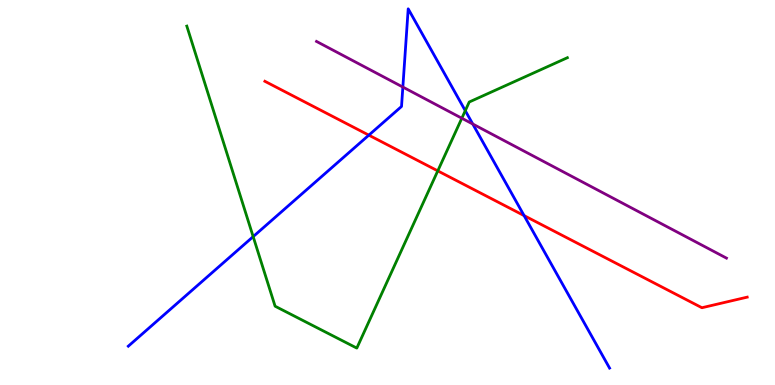[{'lines': ['blue', 'red'], 'intersections': [{'x': 4.76, 'y': 6.49}, {'x': 6.76, 'y': 4.4}]}, {'lines': ['green', 'red'], 'intersections': [{'x': 5.65, 'y': 5.56}]}, {'lines': ['purple', 'red'], 'intersections': []}, {'lines': ['blue', 'green'], 'intersections': [{'x': 3.27, 'y': 3.85}, {'x': 6.0, 'y': 7.13}]}, {'lines': ['blue', 'purple'], 'intersections': [{'x': 5.2, 'y': 7.74}, {'x': 6.1, 'y': 6.78}]}, {'lines': ['green', 'purple'], 'intersections': [{'x': 5.96, 'y': 6.93}]}]